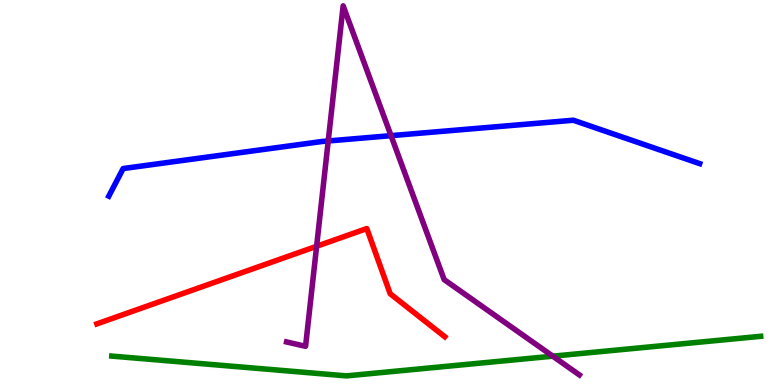[{'lines': ['blue', 'red'], 'intersections': []}, {'lines': ['green', 'red'], 'intersections': []}, {'lines': ['purple', 'red'], 'intersections': [{'x': 4.09, 'y': 3.6}]}, {'lines': ['blue', 'green'], 'intersections': []}, {'lines': ['blue', 'purple'], 'intersections': [{'x': 4.24, 'y': 6.34}, {'x': 5.05, 'y': 6.48}]}, {'lines': ['green', 'purple'], 'intersections': [{'x': 7.13, 'y': 0.749}]}]